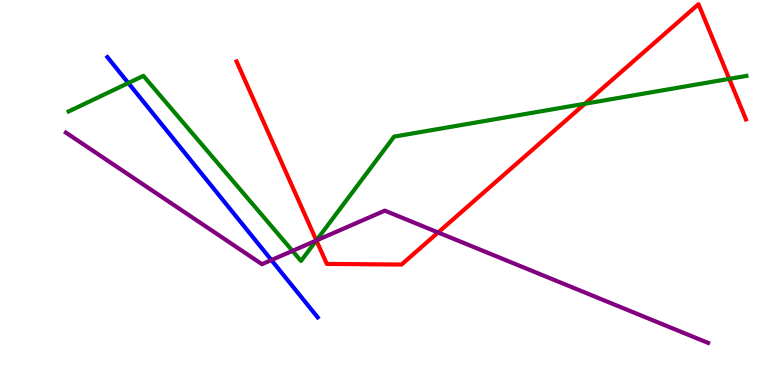[{'lines': ['blue', 'red'], 'intersections': []}, {'lines': ['green', 'red'], 'intersections': [{'x': 4.08, 'y': 3.75}, {'x': 7.55, 'y': 7.31}, {'x': 9.41, 'y': 7.95}]}, {'lines': ['purple', 'red'], 'intersections': [{'x': 4.08, 'y': 3.75}, {'x': 5.65, 'y': 3.96}]}, {'lines': ['blue', 'green'], 'intersections': [{'x': 1.66, 'y': 7.84}]}, {'lines': ['blue', 'purple'], 'intersections': [{'x': 3.5, 'y': 3.25}]}, {'lines': ['green', 'purple'], 'intersections': [{'x': 3.77, 'y': 3.48}, {'x': 4.08, 'y': 3.75}]}]